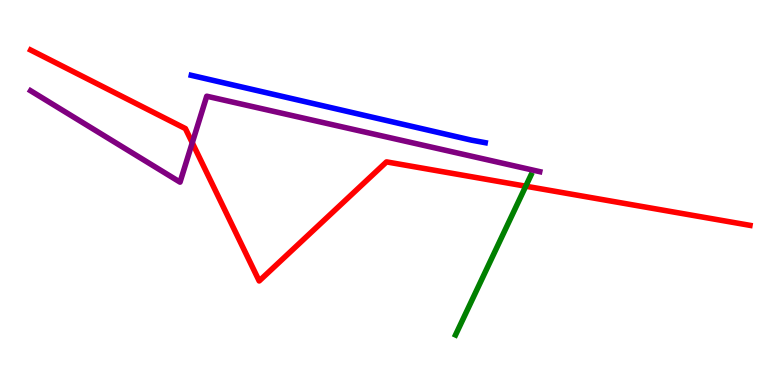[{'lines': ['blue', 'red'], 'intersections': []}, {'lines': ['green', 'red'], 'intersections': [{'x': 6.78, 'y': 5.16}]}, {'lines': ['purple', 'red'], 'intersections': [{'x': 2.48, 'y': 6.29}]}, {'lines': ['blue', 'green'], 'intersections': []}, {'lines': ['blue', 'purple'], 'intersections': []}, {'lines': ['green', 'purple'], 'intersections': []}]